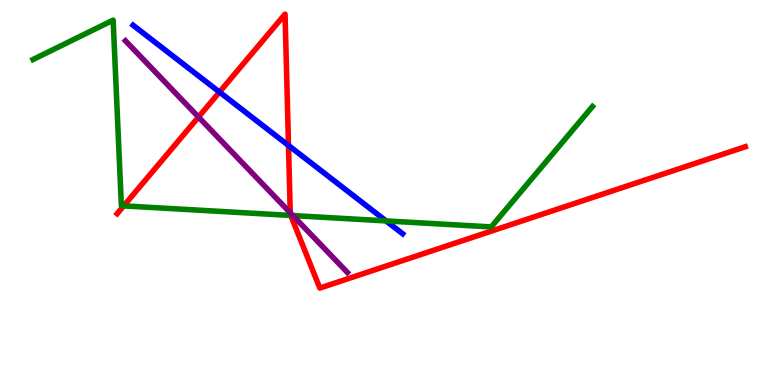[{'lines': ['blue', 'red'], 'intersections': [{'x': 2.83, 'y': 7.61}, {'x': 3.72, 'y': 6.22}]}, {'lines': ['green', 'red'], 'intersections': [{'x': 1.6, 'y': 4.65}, {'x': 3.75, 'y': 4.4}]}, {'lines': ['purple', 'red'], 'intersections': [{'x': 2.56, 'y': 6.96}, {'x': 3.75, 'y': 4.47}]}, {'lines': ['blue', 'green'], 'intersections': [{'x': 4.98, 'y': 4.26}]}, {'lines': ['blue', 'purple'], 'intersections': []}, {'lines': ['green', 'purple'], 'intersections': [{'x': 3.78, 'y': 4.4}]}]